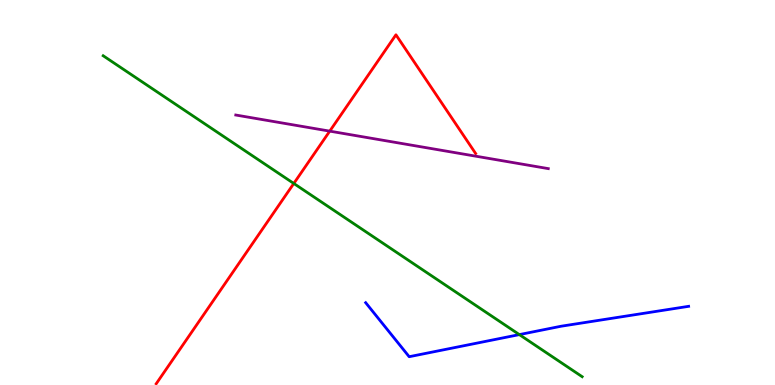[{'lines': ['blue', 'red'], 'intersections': []}, {'lines': ['green', 'red'], 'intersections': [{'x': 3.79, 'y': 5.23}]}, {'lines': ['purple', 'red'], 'intersections': [{'x': 4.25, 'y': 6.59}]}, {'lines': ['blue', 'green'], 'intersections': [{'x': 6.7, 'y': 1.31}]}, {'lines': ['blue', 'purple'], 'intersections': []}, {'lines': ['green', 'purple'], 'intersections': []}]